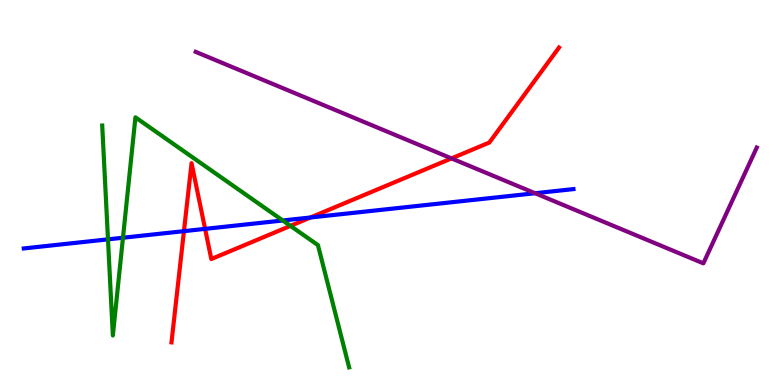[{'lines': ['blue', 'red'], 'intersections': [{'x': 2.37, 'y': 4.0}, {'x': 2.65, 'y': 4.06}, {'x': 4.01, 'y': 4.35}]}, {'lines': ['green', 'red'], 'intersections': [{'x': 3.75, 'y': 4.13}]}, {'lines': ['purple', 'red'], 'intersections': [{'x': 5.83, 'y': 5.89}]}, {'lines': ['blue', 'green'], 'intersections': [{'x': 1.39, 'y': 3.78}, {'x': 1.59, 'y': 3.83}, {'x': 3.65, 'y': 4.27}]}, {'lines': ['blue', 'purple'], 'intersections': [{'x': 6.9, 'y': 4.98}]}, {'lines': ['green', 'purple'], 'intersections': []}]